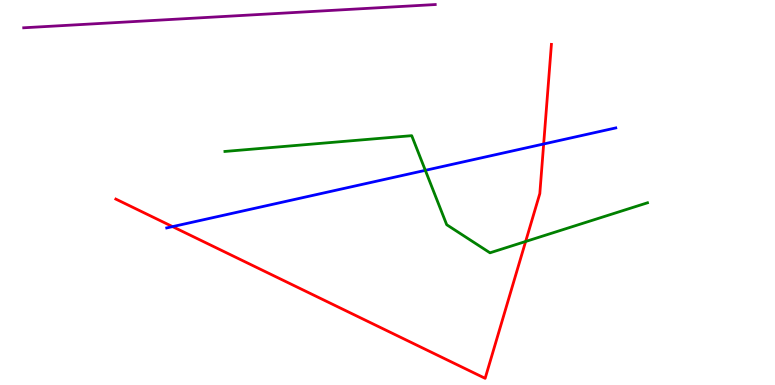[{'lines': ['blue', 'red'], 'intersections': [{'x': 2.23, 'y': 4.11}, {'x': 7.02, 'y': 6.26}]}, {'lines': ['green', 'red'], 'intersections': [{'x': 6.78, 'y': 3.73}]}, {'lines': ['purple', 'red'], 'intersections': []}, {'lines': ['blue', 'green'], 'intersections': [{'x': 5.49, 'y': 5.58}]}, {'lines': ['blue', 'purple'], 'intersections': []}, {'lines': ['green', 'purple'], 'intersections': []}]